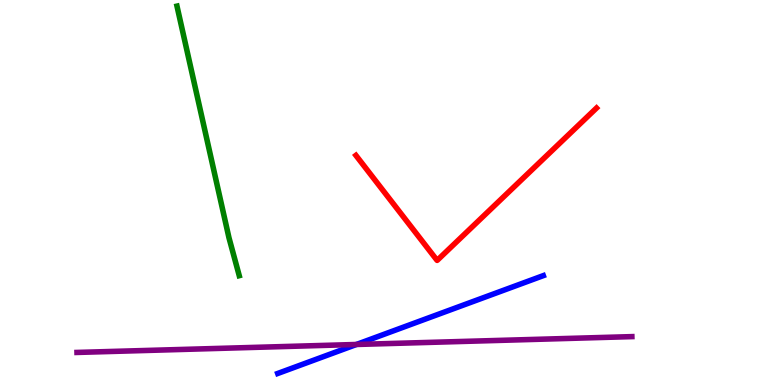[{'lines': ['blue', 'red'], 'intersections': []}, {'lines': ['green', 'red'], 'intersections': []}, {'lines': ['purple', 'red'], 'intersections': []}, {'lines': ['blue', 'green'], 'intersections': []}, {'lines': ['blue', 'purple'], 'intersections': [{'x': 4.6, 'y': 1.05}]}, {'lines': ['green', 'purple'], 'intersections': []}]